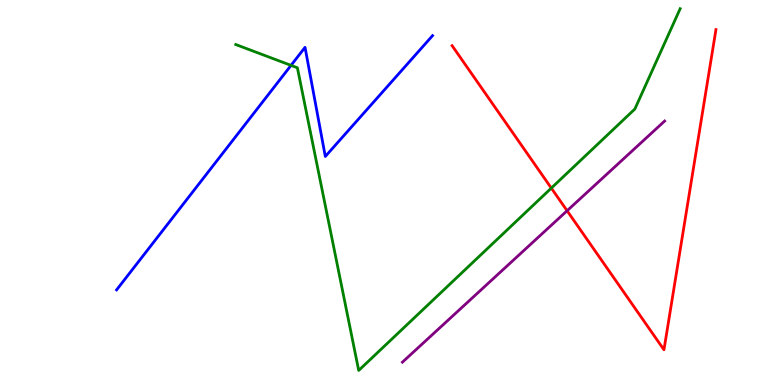[{'lines': ['blue', 'red'], 'intersections': []}, {'lines': ['green', 'red'], 'intersections': [{'x': 7.11, 'y': 5.11}]}, {'lines': ['purple', 'red'], 'intersections': [{'x': 7.32, 'y': 4.53}]}, {'lines': ['blue', 'green'], 'intersections': [{'x': 3.76, 'y': 8.3}]}, {'lines': ['blue', 'purple'], 'intersections': []}, {'lines': ['green', 'purple'], 'intersections': []}]